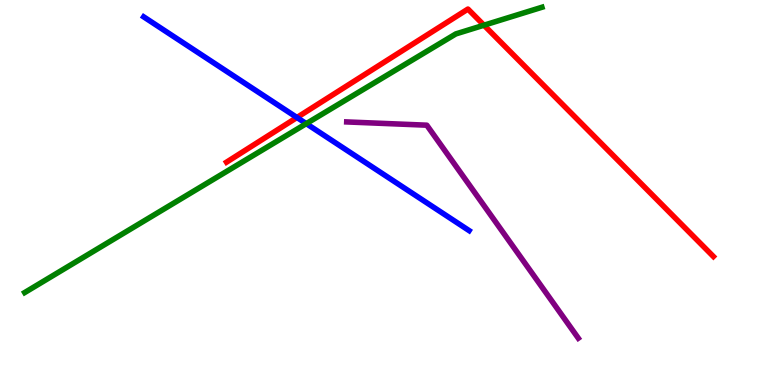[{'lines': ['blue', 'red'], 'intersections': [{'x': 3.83, 'y': 6.95}]}, {'lines': ['green', 'red'], 'intersections': [{'x': 6.24, 'y': 9.35}]}, {'lines': ['purple', 'red'], 'intersections': []}, {'lines': ['blue', 'green'], 'intersections': [{'x': 3.95, 'y': 6.79}]}, {'lines': ['blue', 'purple'], 'intersections': []}, {'lines': ['green', 'purple'], 'intersections': []}]